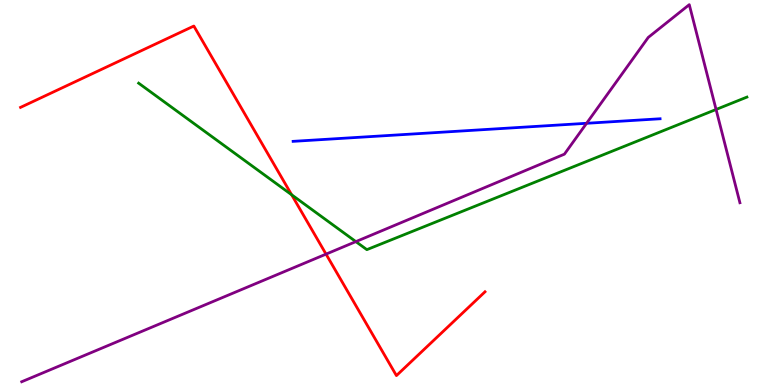[{'lines': ['blue', 'red'], 'intersections': []}, {'lines': ['green', 'red'], 'intersections': [{'x': 3.76, 'y': 4.94}]}, {'lines': ['purple', 'red'], 'intersections': [{'x': 4.21, 'y': 3.4}]}, {'lines': ['blue', 'green'], 'intersections': []}, {'lines': ['blue', 'purple'], 'intersections': [{'x': 7.57, 'y': 6.8}]}, {'lines': ['green', 'purple'], 'intersections': [{'x': 4.59, 'y': 3.72}, {'x': 9.24, 'y': 7.16}]}]